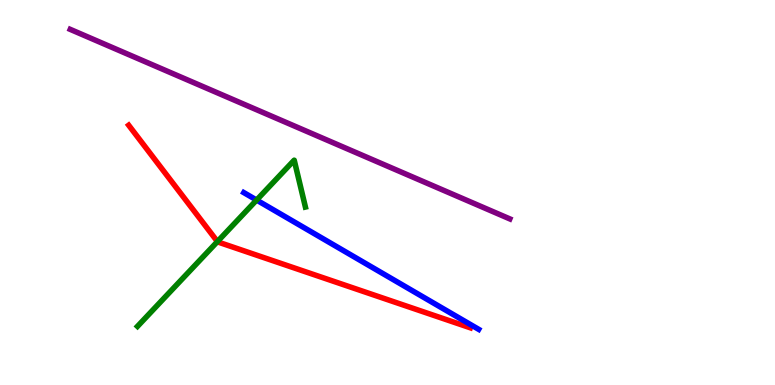[{'lines': ['blue', 'red'], 'intersections': []}, {'lines': ['green', 'red'], 'intersections': [{'x': 2.81, 'y': 3.73}]}, {'lines': ['purple', 'red'], 'intersections': []}, {'lines': ['blue', 'green'], 'intersections': [{'x': 3.31, 'y': 4.8}]}, {'lines': ['blue', 'purple'], 'intersections': []}, {'lines': ['green', 'purple'], 'intersections': []}]